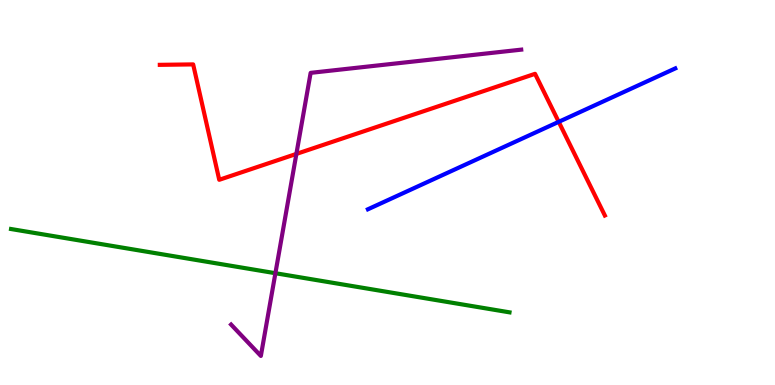[{'lines': ['blue', 'red'], 'intersections': [{'x': 7.21, 'y': 6.84}]}, {'lines': ['green', 'red'], 'intersections': []}, {'lines': ['purple', 'red'], 'intersections': [{'x': 3.82, 'y': 6.0}]}, {'lines': ['blue', 'green'], 'intersections': []}, {'lines': ['blue', 'purple'], 'intersections': []}, {'lines': ['green', 'purple'], 'intersections': [{'x': 3.55, 'y': 2.9}]}]